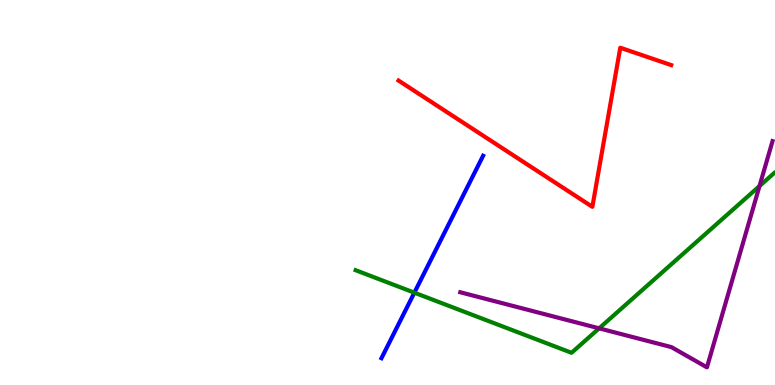[{'lines': ['blue', 'red'], 'intersections': []}, {'lines': ['green', 'red'], 'intersections': []}, {'lines': ['purple', 'red'], 'intersections': []}, {'lines': ['blue', 'green'], 'intersections': [{'x': 5.35, 'y': 2.4}]}, {'lines': ['blue', 'purple'], 'intersections': []}, {'lines': ['green', 'purple'], 'intersections': [{'x': 7.73, 'y': 1.47}, {'x': 9.8, 'y': 5.17}]}]